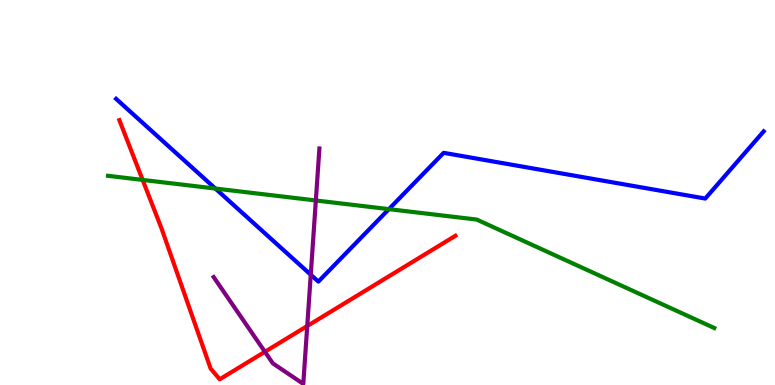[{'lines': ['blue', 'red'], 'intersections': []}, {'lines': ['green', 'red'], 'intersections': [{'x': 1.84, 'y': 5.33}]}, {'lines': ['purple', 'red'], 'intersections': [{'x': 3.42, 'y': 0.863}, {'x': 3.96, 'y': 1.53}]}, {'lines': ['blue', 'green'], 'intersections': [{'x': 2.78, 'y': 5.1}, {'x': 5.02, 'y': 4.57}]}, {'lines': ['blue', 'purple'], 'intersections': [{'x': 4.01, 'y': 2.86}]}, {'lines': ['green', 'purple'], 'intersections': [{'x': 4.08, 'y': 4.79}]}]